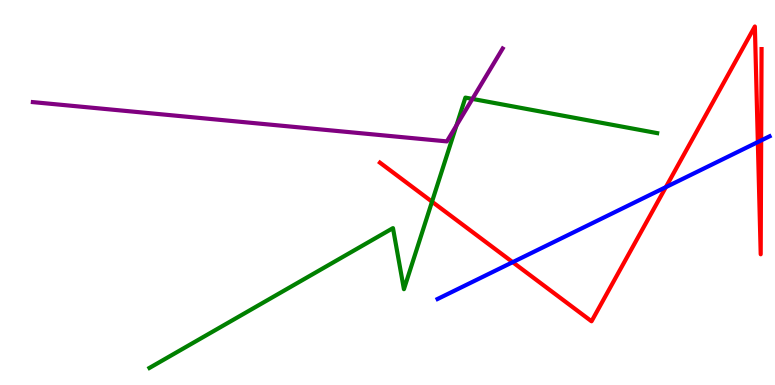[{'lines': ['blue', 'red'], 'intersections': [{'x': 6.62, 'y': 3.19}, {'x': 8.59, 'y': 5.14}, {'x': 9.78, 'y': 6.31}, {'x': 9.82, 'y': 6.35}]}, {'lines': ['green', 'red'], 'intersections': [{'x': 5.57, 'y': 4.76}]}, {'lines': ['purple', 'red'], 'intersections': []}, {'lines': ['blue', 'green'], 'intersections': []}, {'lines': ['blue', 'purple'], 'intersections': []}, {'lines': ['green', 'purple'], 'intersections': [{'x': 5.89, 'y': 6.74}, {'x': 6.1, 'y': 7.43}]}]